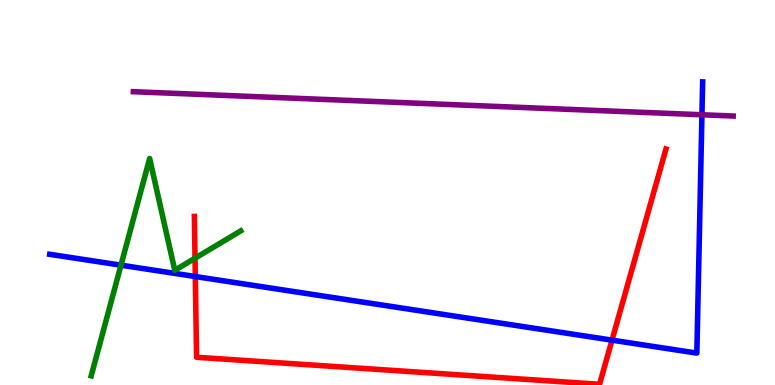[{'lines': ['blue', 'red'], 'intersections': [{'x': 2.52, 'y': 2.82}, {'x': 7.9, 'y': 1.16}]}, {'lines': ['green', 'red'], 'intersections': [{'x': 2.52, 'y': 3.29}]}, {'lines': ['purple', 'red'], 'intersections': []}, {'lines': ['blue', 'green'], 'intersections': [{'x': 1.56, 'y': 3.11}]}, {'lines': ['blue', 'purple'], 'intersections': [{'x': 9.06, 'y': 7.02}]}, {'lines': ['green', 'purple'], 'intersections': []}]